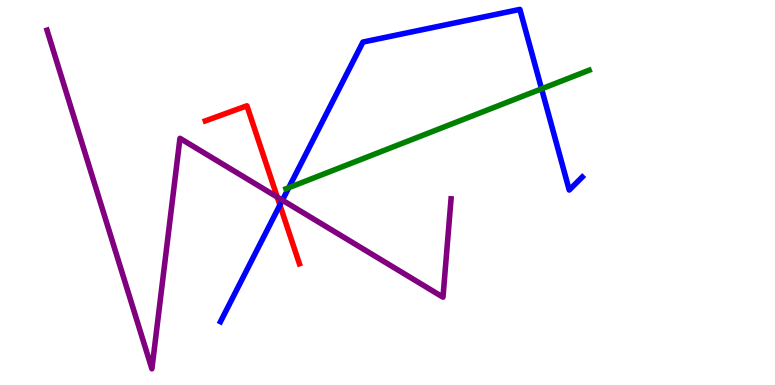[{'lines': ['blue', 'red'], 'intersections': [{'x': 3.61, 'y': 4.67}]}, {'lines': ['green', 'red'], 'intersections': []}, {'lines': ['purple', 'red'], 'intersections': [{'x': 3.58, 'y': 4.88}]}, {'lines': ['blue', 'green'], 'intersections': [{'x': 3.73, 'y': 5.12}, {'x': 6.99, 'y': 7.69}]}, {'lines': ['blue', 'purple'], 'intersections': [{'x': 3.64, 'y': 4.8}]}, {'lines': ['green', 'purple'], 'intersections': []}]